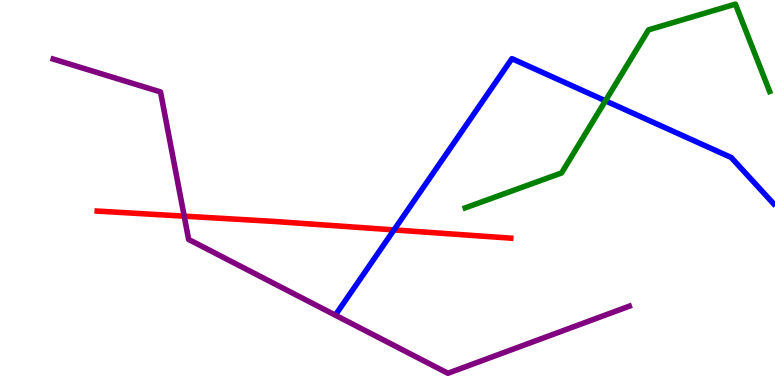[{'lines': ['blue', 'red'], 'intersections': [{'x': 5.08, 'y': 4.03}]}, {'lines': ['green', 'red'], 'intersections': []}, {'lines': ['purple', 'red'], 'intersections': [{'x': 2.38, 'y': 4.39}]}, {'lines': ['blue', 'green'], 'intersections': [{'x': 7.81, 'y': 7.38}]}, {'lines': ['blue', 'purple'], 'intersections': []}, {'lines': ['green', 'purple'], 'intersections': []}]